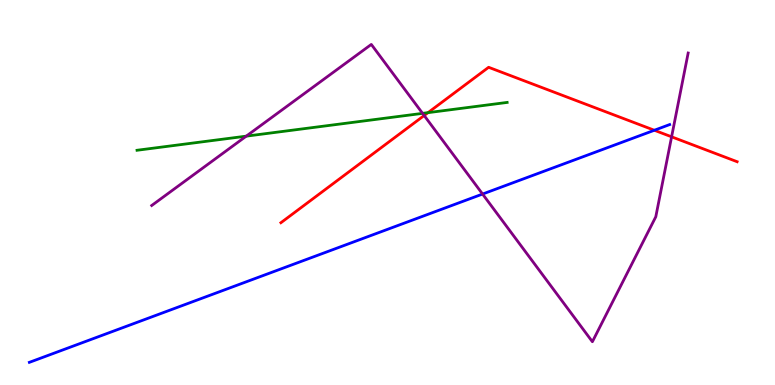[{'lines': ['blue', 'red'], 'intersections': [{'x': 8.44, 'y': 6.62}]}, {'lines': ['green', 'red'], 'intersections': [{'x': 5.52, 'y': 7.07}]}, {'lines': ['purple', 'red'], 'intersections': [{'x': 5.47, 'y': 7.0}, {'x': 8.67, 'y': 6.45}]}, {'lines': ['blue', 'green'], 'intersections': []}, {'lines': ['blue', 'purple'], 'intersections': [{'x': 6.23, 'y': 4.96}]}, {'lines': ['green', 'purple'], 'intersections': [{'x': 3.18, 'y': 6.46}, {'x': 5.45, 'y': 7.06}]}]